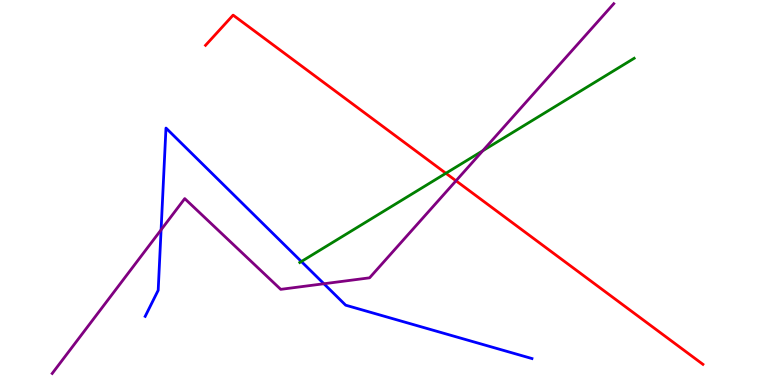[{'lines': ['blue', 'red'], 'intersections': []}, {'lines': ['green', 'red'], 'intersections': [{'x': 5.75, 'y': 5.5}]}, {'lines': ['purple', 'red'], 'intersections': [{'x': 5.88, 'y': 5.3}]}, {'lines': ['blue', 'green'], 'intersections': [{'x': 3.89, 'y': 3.21}]}, {'lines': ['blue', 'purple'], 'intersections': [{'x': 2.08, 'y': 4.03}, {'x': 4.18, 'y': 2.63}]}, {'lines': ['green', 'purple'], 'intersections': [{'x': 6.23, 'y': 6.08}]}]